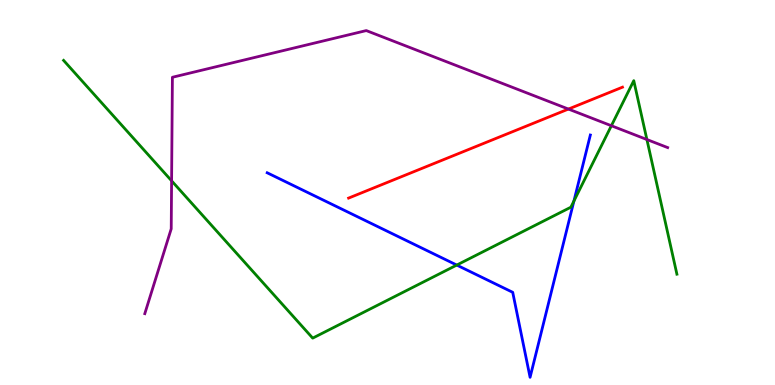[{'lines': ['blue', 'red'], 'intersections': []}, {'lines': ['green', 'red'], 'intersections': []}, {'lines': ['purple', 'red'], 'intersections': [{'x': 7.33, 'y': 7.17}]}, {'lines': ['blue', 'green'], 'intersections': [{'x': 5.89, 'y': 3.12}, {'x': 7.41, 'y': 4.78}]}, {'lines': ['blue', 'purple'], 'intersections': []}, {'lines': ['green', 'purple'], 'intersections': [{'x': 2.21, 'y': 5.3}, {'x': 7.89, 'y': 6.73}, {'x': 8.35, 'y': 6.38}]}]